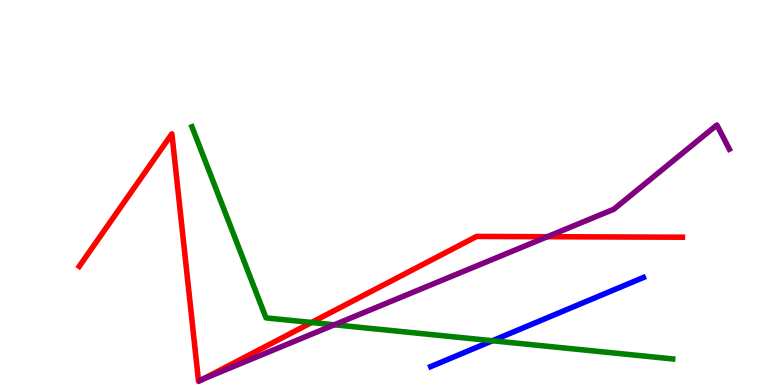[{'lines': ['blue', 'red'], 'intersections': []}, {'lines': ['green', 'red'], 'intersections': [{'x': 4.02, 'y': 1.62}]}, {'lines': ['purple', 'red'], 'intersections': [{'x': 2.62, 'y': 0.153}, {'x': 7.06, 'y': 3.85}]}, {'lines': ['blue', 'green'], 'intersections': [{'x': 6.35, 'y': 1.15}]}, {'lines': ['blue', 'purple'], 'intersections': []}, {'lines': ['green', 'purple'], 'intersections': [{'x': 4.31, 'y': 1.56}]}]